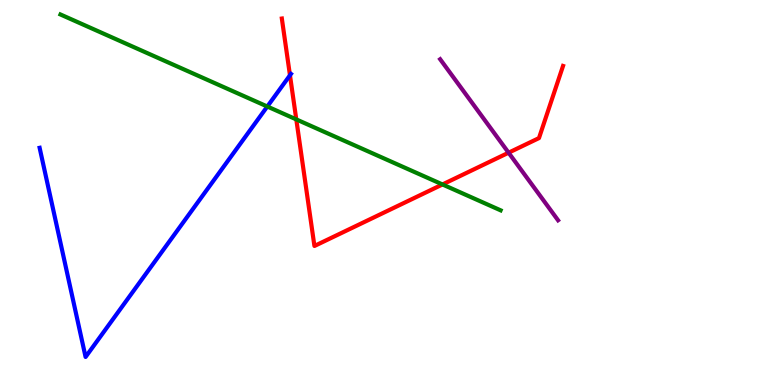[{'lines': ['blue', 'red'], 'intersections': [{'x': 3.74, 'y': 8.04}]}, {'lines': ['green', 'red'], 'intersections': [{'x': 3.82, 'y': 6.9}, {'x': 5.71, 'y': 5.21}]}, {'lines': ['purple', 'red'], 'intersections': [{'x': 6.56, 'y': 6.03}]}, {'lines': ['blue', 'green'], 'intersections': [{'x': 3.45, 'y': 7.23}]}, {'lines': ['blue', 'purple'], 'intersections': []}, {'lines': ['green', 'purple'], 'intersections': []}]